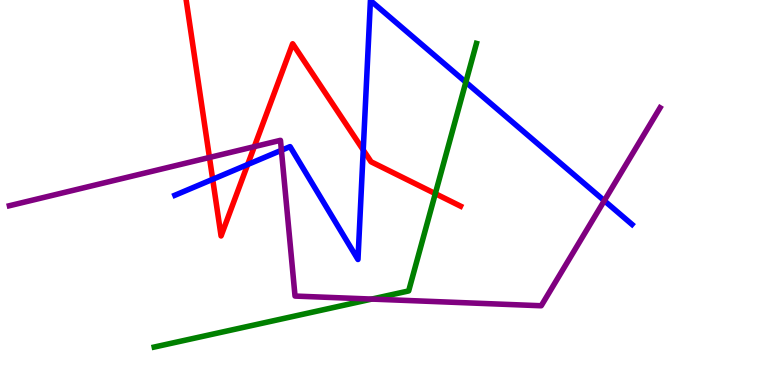[{'lines': ['blue', 'red'], 'intersections': [{'x': 2.74, 'y': 5.34}, {'x': 3.2, 'y': 5.73}, {'x': 4.69, 'y': 6.1}]}, {'lines': ['green', 'red'], 'intersections': [{'x': 5.62, 'y': 4.97}]}, {'lines': ['purple', 'red'], 'intersections': [{'x': 2.7, 'y': 5.91}, {'x': 3.28, 'y': 6.19}]}, {'lines': ['blue', 'green'], 'intersections': [{'x': 6.01, 'y': 7.87}]}, {'lines': ['blue', 'purple'], 'intersections': [{'x': 3.63, 'y': 6.1}, {'x': 7.8, 'y': 4.79}]}, {'lines': ['green', 'purple'], 'intersections': [{'x': 4.8, 'y': 2.23}]}]